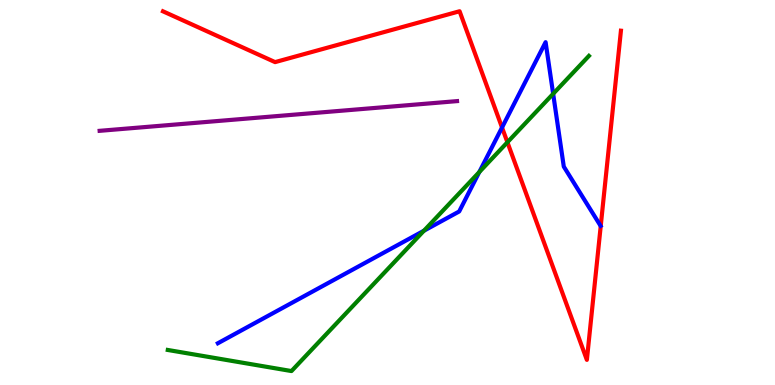[{'lines': ['blue', 'red'], 'intersections': [{'x': 6.48, 'y': 6.69}]}, {'lines': ['green', 'red'], 'intersections': [{'x': 6.55, 'y': 6.3}]}, {'lines': ['purple', 'red'], 'intersections': []}, {'lines': ['blue', 'green'], 'intersections': [{'x': 5.47, 'y': 4.01}, {'x': 6.18, 'y': 5.53}, {'x': 7.14, 'y': 7.56}]}, {'lines': ['blue', 'purple'], 'intersections': []}, {'lines': ['green', 'purple'], 'intersections': []}]